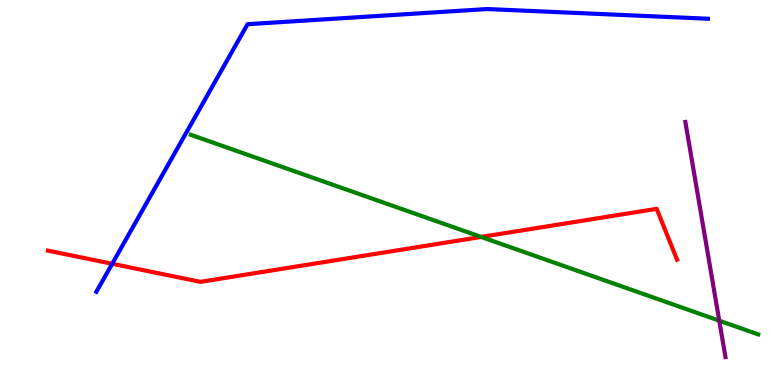[{'lines': ['blue', 'red'], 'intersections': [{'x': 1.45, 'y': 3.15}]}, {'lines': ['green', 'red'], 'intersections': [{'x': 6.21, 'y': 3.85}]}, {'lines': ['purple', 'red'], 'intersections': []}, {'lines': ['blue', 'green'], 'intersections': []}, {'lines': ['blue', 'purple'], 'intersections': []}, {'lines': ['green', 'purple'], 'intersections': [{'x': 9.28, 'y': 1.67}]}]